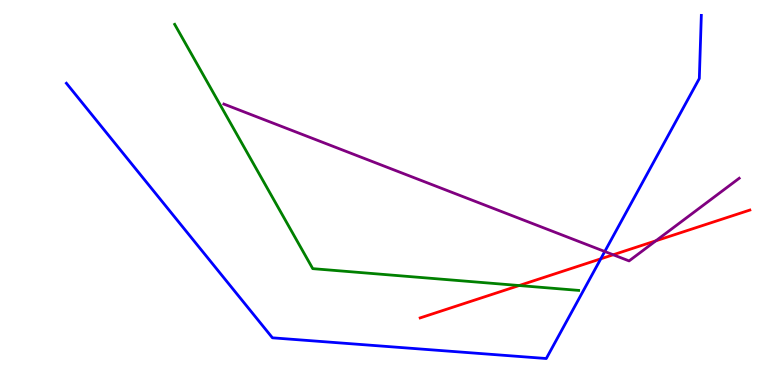[{'lines': ['blue', 'red'], 'intersections': [{'x': 7.75, 'y': 3.28}]}, {'lines': ['green', 'red'], 'intersections': [{'x': 6.7, 'y': 2.58}]}, {'lines': ['purple', 'red'], 'intersections': [{'x': 7.91, 'y': 3.38}, {'x': 8.46, 'y': 3.75}]}, {'lines': ['blue', 'green'], 'intersections': []}, {'lines': ['blue', 'purple'], 'intersections': [{'x': 7.8, 'y': 3.47}]}, {'lines': ['green', 'purple'], 'intersections': []}]